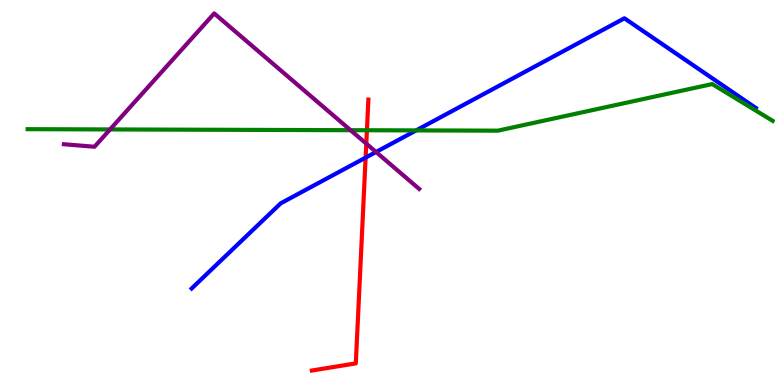[{'lines': ['blue', 'red'], 'intersections': [{'x': 4.72, 'y': 5.91}]}, {'lines': ['green', 'red'], 'intersections': [{'x': 4.73, 'y': 6.62}]}, {'lines': ['purple', 'red'], 'intersections': [{'x': 4.73, 'y': 6.27}]}, {'lines': ['blue', 'green'], 'intersections': [{'x': 5.37, 'y': 6.61}]}, {'lines': ['blue', 'purple'], 'intersections': [{'x': 4.85, 'y': 6.05}]}, {'lines': ['green', 'purple'], 'intersections': [{'x': 1.42, 'y': 6.64}, {'x': 4.52, 'y': 6.62}]}]